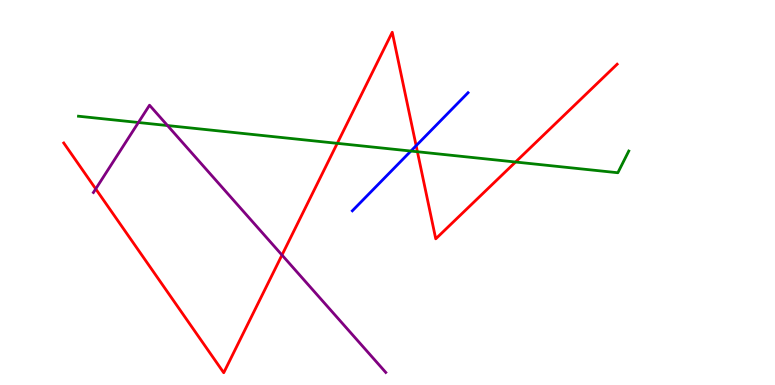[{'lines': ['blue', 'red'], 'intersections': [{'x': 5.37, 'y': 6.22}]}, {'lines': ['green', 'red'], 'intersections': [{'x': 4.35, 'y': 6.28}, {'x': 5.39, 'y': 6.06}, {'x': 6.65, 'y': 5.79}]}, {'lines': ['purple', 'red'], 'intersections': [{'x': 1.24, 'y': 5.09}, {'x': 3.64, 'y': 3.38}]}, {'lines': ['blue', 'green'], 'intersections': [{'x': 5.3, 'y': 6.08}]}, {'lines': ['blue', 'purple'], 'intersections': []}, {'lines': ['green', 'purple'], 'intersections': [{'x': 1.79, 'y': 6.82}, {'x': 2.16, 'y': 6.74}]}]